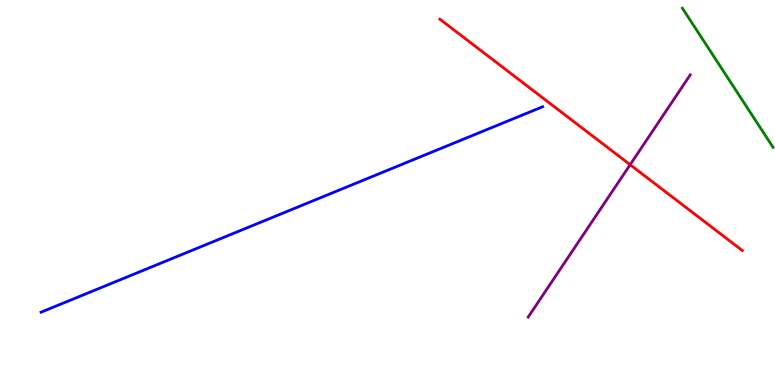[{'lines': ['blue', 'red'], 'intersections': []}, {'lines': ['green', 'red'], 'intersections': []}, {'lines': ['purple', 'red'], 'intersections': [{'x': 8.13, 'y': 5.72}]}, {'lines': ['blue', 'green'], 'intersections': []}, {'lines': ['blue', 'purple'], 'intersections': []}, {'lines': ['green', 'purple'], 'intersections': []}]